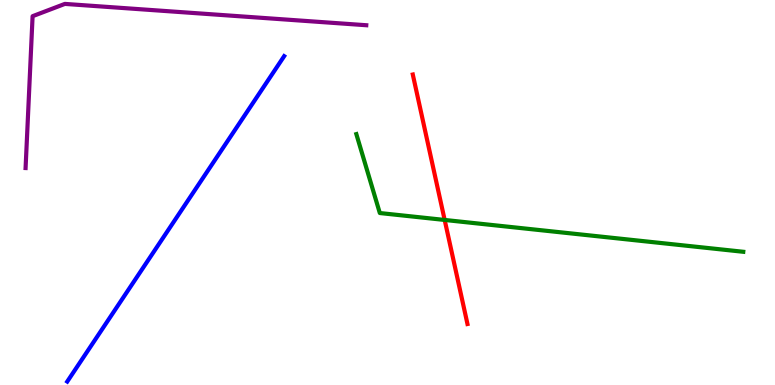[{'lines': ['blue', 'red'], 'intersections': []}, {'lines': ['green', 'red'], 'intersections': [{'x': 5.74, 'y': 4.29}]}, {'lines': ['purple', 'red'], 'intersections': []}, {'lines': ['blue', 'green'], 'intersections': []}, {'lines': ['blue', 'purple'], 'intersections': []}, {'lines': ['green', 'purple'], 'intersections': []}]